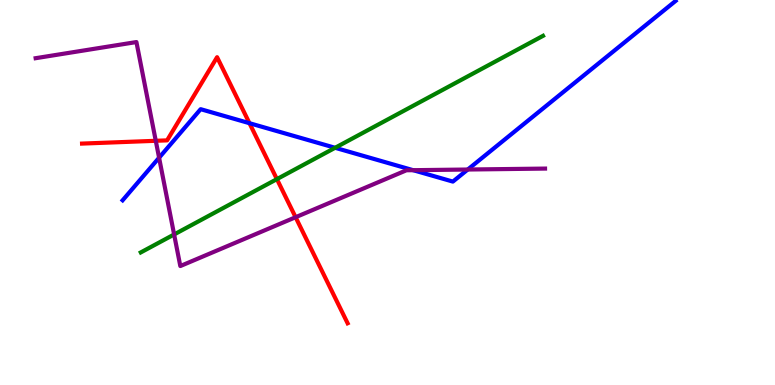[{'lines': ['blue', 'red'], 'intersections': [{'x': 3.22, 'y': 6.8}]}, {'lines': ['green', 'red'], 'intersections': [{'x': 3.57, 'y': 5.35}]}, {'lines': ['purple', 'red'], 'intersections': [{'x': 2.01, 'y': 6.34}, {'x': 3.81, 'y': 4.36}]}, {'lines': ['blue', 'green'], 'intersections': [{'x': 4.32, 'y': 6.16}]}, {'lines': ['blue', 'purple'], 'intersections': [{'x': 2.05, 'y': 5.9}, {'x': 5.33, 'y': 5.58}, {'x': 6.04, 'y': 5.6}]}, {'lines': ['green', 'purple'], 'intersections': [{'x': 2.25, 'y': 3.91}]}]